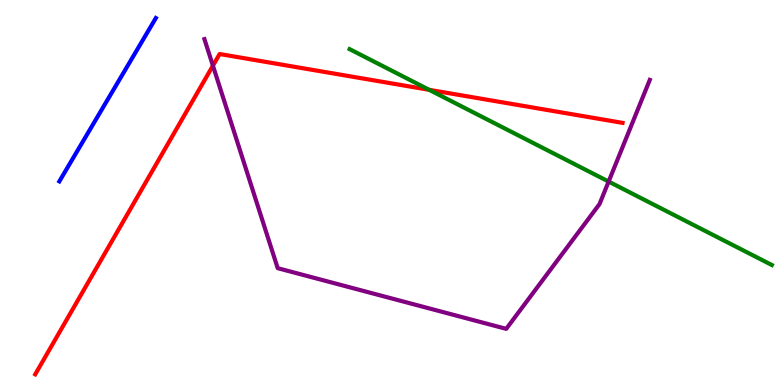[{'lines': ['blue', 'red'], 'intersections': []}, {'lines': ['green', 'red'], 'intersections': [{'x': 5.54, 'y': 7.67}]}, {'lines': ['purple', 'red'], 'intersections': [{'x': 2.75, 'y': 8.29}]}, {'lines': ['blue', 'green'], 'intersections': []}, {'lines': ['blue', 'purple'], 'intersections': []}, {'lines': ['green', 'purple'], 'intersections': [{'x': 7.85, 'y': 5.28}]}]